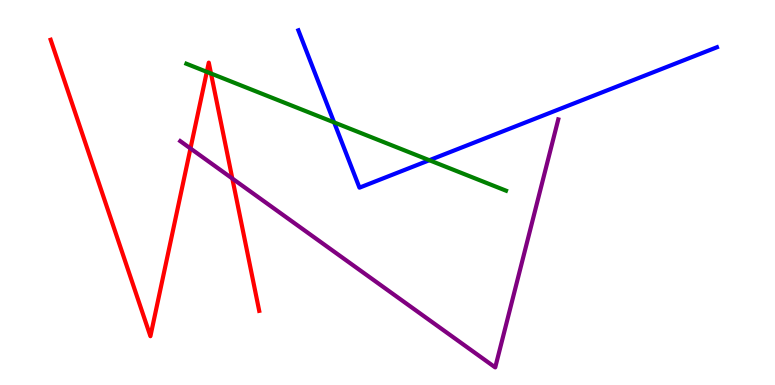[{'lines': ['blue', 'red'], 'intersections': []}, {'lines': ['green', 'red'], 'intersections': [{'x': 2.67, 'y': 8.13}, {'x': 2.72, 'y': 8.09}]}, {'lines': ['purple', 'red'], 'intersections': [{'x': 2.46, 'y': 6.14}, {'x': 3.0, 'y': 5.36}]}, {'lines': ['blue', 'green'], 'intersections': [{'x': 4.31, 'y': 6.82}, {'x': 5.54, 'y': 5.84}]}, {'lines': ['blue', 'purple'], 'intersections': []}, {'lines': ['green', 'purple'], 'intersections': []}]